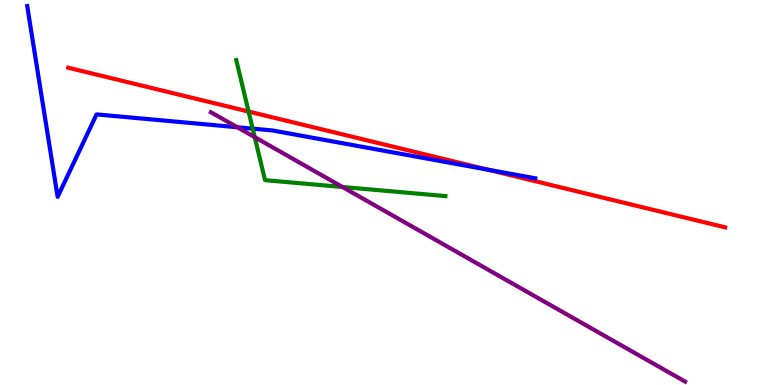[{'lines': ['blue', 'red'], 'intersections': [{'x': 6.29, 'y': 5.59}]}, {'lines': ['green', 'red'], 'intersections': [{'x': 3.21, 'y': 7.1}]}, {'lines': ['purple', 'red'], 'intersections': []}, {'lines': ['blue', 'green'], 'intersections': [{'x': 3.26, 'y': 6.66}]}, {'lines': ['blue', 'purple'], 'intersections': [{'x': 3.06, 'y': 6.7}]}, {'lines': ['green', 'purple'], 'intersections': [{'x': 3.29, 'y': 6.44}, {'x': 4.42, 'y': 5.14}]}]